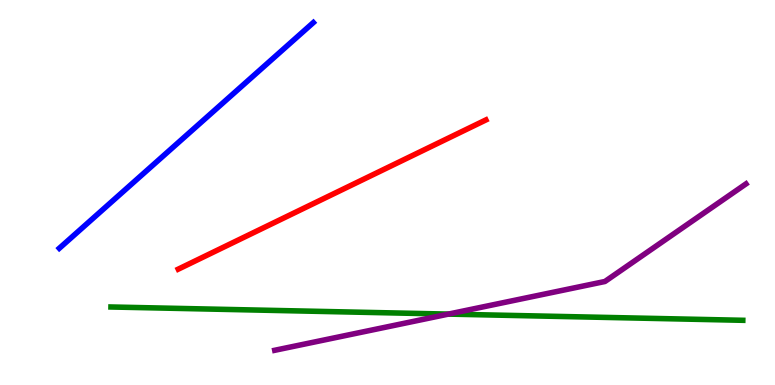[{'lines': ['blue', 'red'], 'intersections': []}, {'lines': ['green', 'red'], 'intersections': []}, {'lines': ['purple', 'red'], 'intersections': []}, {'lines': ['blue', 'green'], 'intersections': []}, {'lines': ['blue', 'purple'], 'intersections': []}, {'lines': ['green', 'purple'], 'intersections': [{'x': 5.79, 'y': 1.84}]}]